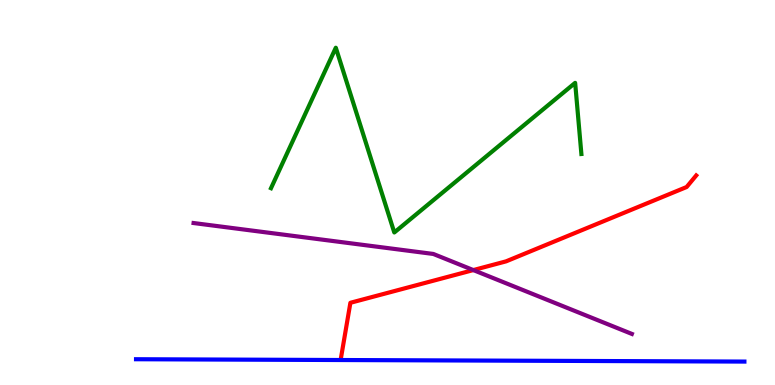[{'lines': ['blue', 'red'], 'intersections': []}, {'lines': ['green', 'red'], 'intersections': []}, {'lines': ['purple', 'red'], 'intersections': [{'x': 6.11, 'y': 2.99}]}, {'lines': ['blue', 'green'], 'intersections': []}, {'lines': ['blue', 'purple'], 'intersections': []}, {'lines': ['green', 'purple'], 'intersections': []}]